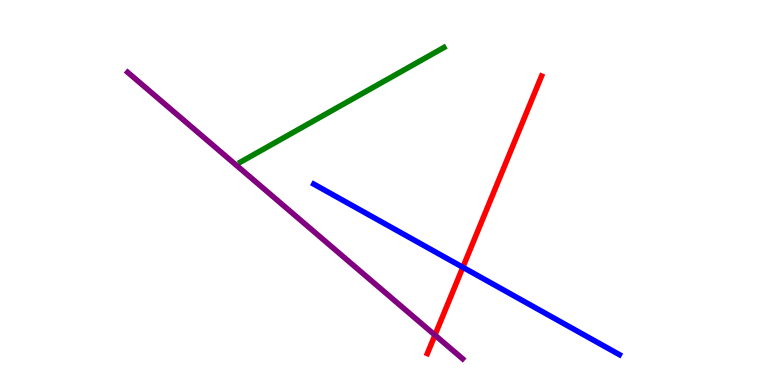[{'lines': ['blue', 'red'], 'intersections': [{'x': 5.97, 'y': 3.06}]}, {'lines': ['green', 'red'], 'intersections': []}, {'lines': ['purple', 'red'], 'intersections': [{'x': 5.61, 'y': 1.3}]}, {'lines': ['blue', 'green'], 'intersections': []}, {'lines': ['blue', 'purple'], 'intersections': []}, {'lines': ['green', 'purple'], 'intersections': []}]